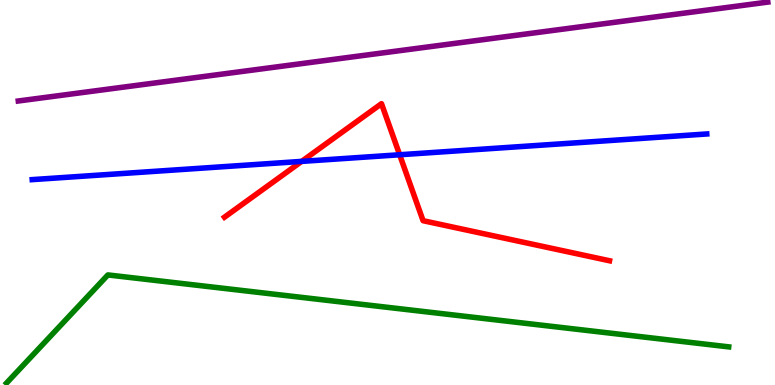[{'lines': ['blue', 'red'], 'intersections': [{'x': 3.89, 'y': 5.81}, {'x': 5.16, 'y': 5.98}]}, {'lines': ['green', 'red'], 'intersections': []}, {'lines': ['purple', 'red'], 'intersections': []}, {'lines': ['blue', 'green'], 'intersections': []}, {'lines': ['blue', 'purple'], 'intersections': []}, {'lines': ['green', 'purple'], 'intersections': []}]